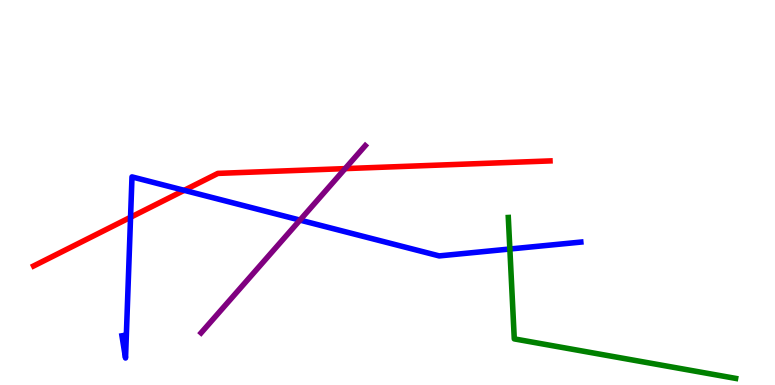[{'lines': ['blue', 'red'], 'intersections': [{'x': 1.68, 'y': 4.36}, {'x': 2.38, 'y': 5.06}]}, {'lines': ['green', 'red'], 'intersections': []}, {'lines': ['purple', 'red'], 'intersections': [{'x': 4.45, 'y': 5.62}]}, {'lines': ['blue', 'green'], 'intersections': [{'x': 6.58, 'y': 3.53}]}, {'lines': ['blue', 'purple'], 'intersections': [{'x': 3.87, 'y': 4.28}]}, {'lines': ['green', 'purple'], 'intersections': []}]